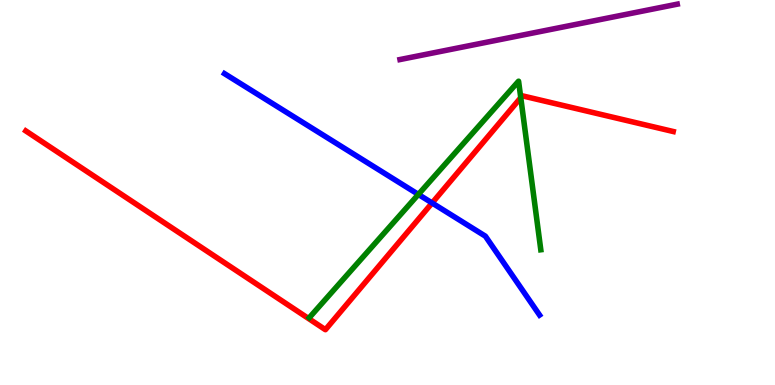[{'lines': ['blue', 'red'], 'intersections': [{'x': 5.58, 'y': 4.73}]}, {'lines': ['green', 'red'], 'intersections': [{'x': 6.72, 'y': 7.46}]}, {'lines': ['purple', 'red'], 'intersections': []}, {'lines': ['blue', 'green'], 'intersections': [{'x': 5.4, 'y': 4.95}]}, {'lines': ['blue', 'purple'], 'intersections': []}, {'lines': ['green', 'purple'], 'intersections': []}]